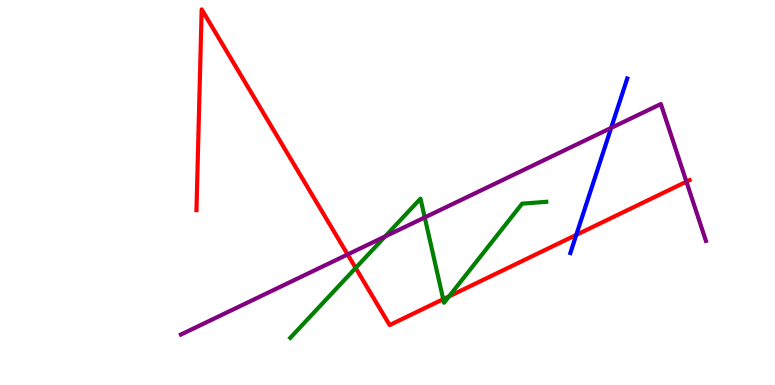[{'lines': ['blue', 'red'], 'intersections': [{'x': 7.44, 'y': 3.9}]}, {'lines': ['green', 'red'], 'intersections': [{'x': 4.59, 'y': 3.04}, {'x': 5.72, 'y': 2.23}, {'x': 5.79, 'y': 2.3}]}, {'lines': ['purple', 'red'], 'intersections': [{'x': 4.49, 'y': 3.39}, {'x': 8.86, 'y': 5.28}]}, {'lines': ['blue', 'green'], 'intersections': []}, {'lines': ['blue', 'purple'], 'intersections': [{'x': 7.89, 'y': 6.68}]}, {'lines': ['green', 'purple'], 'intersections': [{'x': 4.97, 'y': 3.86}, {'x': 5.48, 'y': 4.35}]}]